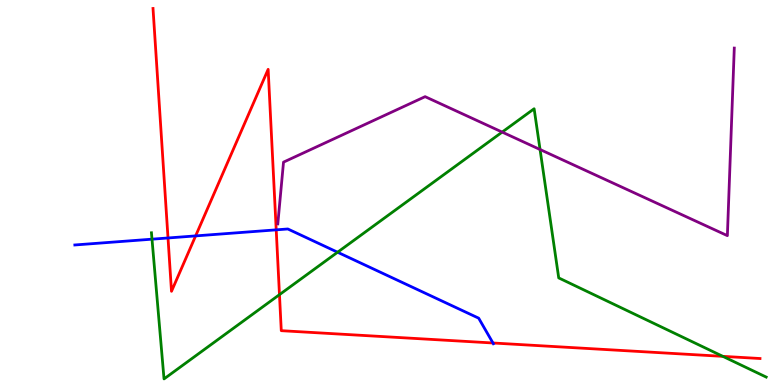[{'lines': ['blue', 'red'], 'intersections': [{'x': 2.17, 'y': 3.82}, {'x': 2.52, 'y': 3.87}, {'x': 3.56, 'y': 4.03}, {'x': 6.36, 'y': 1.09}]}, {'lines': ['green', 'red'], 'intersections': [{'x': 3.61, 'y': 2.35}, {'x': 9.33, 'y': 0.744}]}, {'lines': ['purple', 'red'], 'intersections': []}, {'lines': ['blue', 'green'], 'intersections': [{'x': 1.96, 'y': 3.79}, {'x': 4.36, 'y': 3.45}]}, {'lines': ['blue', 'purple'], 'intersections': []}, {'lines': ['green', 'purple'], 'intersections': [{'x': 6.48, 'y': 6.57}, {'x': 6.97, 'y': 6.12}]}]